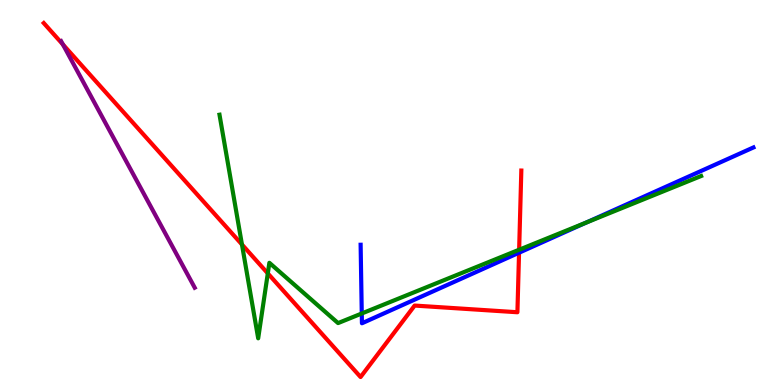[{'lines': ['blue', 'red'], 'intersections': [{'x': 6.7, 'y': 3.44}]}, {'lines': ['green', 'red'], 'intersections': [{'x': 3.12, 'y': 3.65}, {'x': 3.46, 'y': 2.9}, {'x': 6.7, 'y': 3.51}]}, {'lines': ['purple', 'red'], 'intersections': [{'x': 0.812, 'y': 8.84}]}, {'lines': ['blue', 'green'], 'intersections': [{'x': 4.67, 'y': 1.86}, {'x': 7.56, 'y': 4.22}]}, {'lines': ['blue', 'purple'], 'intersections': []}, {'lines': ['green', 'purple'], 'intersections': []}]